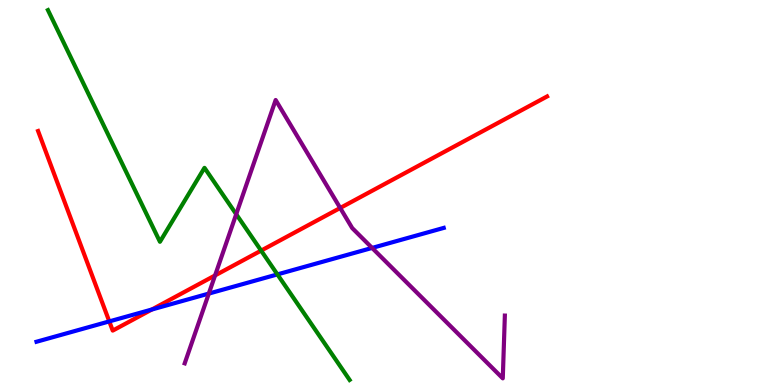[{'lines': ['blue', 'red'], 'intersections': [{'x': 1.41, 'y': 1.65}, {'x': 1.96, 'y': 1.96}]}, {'lines': ['green', 'red'], 'intersections': [{'x': 3.37, 'y': 3.49}]}, {'lines': ['purple', 'red'], 'intersections': [{'x': 2.78, 'y': 2.85}, {'x': 4.39, 'y': 4.6}]}, {'lines': ['blue', 'green'], 'intersections': [{'x': 3.58, 'y': 2.87}]}, {'lines': ['blue', 'purple'], 'intersections': [{'x': 2.69, 'y': 2.37}, {'x': 4.8, 'y': 3.56}]}, {'lines': ['green', 'purple'], 'intersections': [{'x': 3.05, 'y': 4.44}]}]